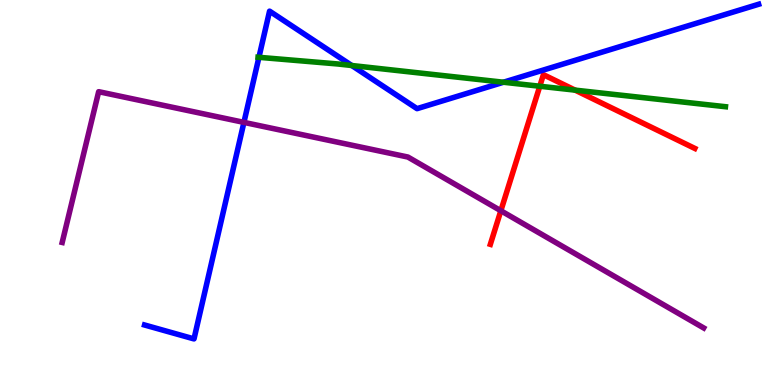[{'lines': ['blue', 'red'], 'intersections': []}, {'lines': ['green', 'red'], 'intersections': [{'x': 6.97, 'y': 7.76}, {'x': 7.42, 'y': 7.66}]}, {'lines': ['purple', 'red'], 'intersections': [{'x': 6.46, 'y': 4.53}]}, {'lines': ['blue', 'green'], 'intersections': [{'x': 3.34, 'y': 8.51}, {'x': 4.54, 'y': 8.3}, {'x': 6.5, 'y': 7.86}]}, {'lines': ['blue', 'purple'], 'intersections': [{'x': 3.15, 'y': 6.82}]}, {'lines': ['green', 'purple'], 'intersections': []}]